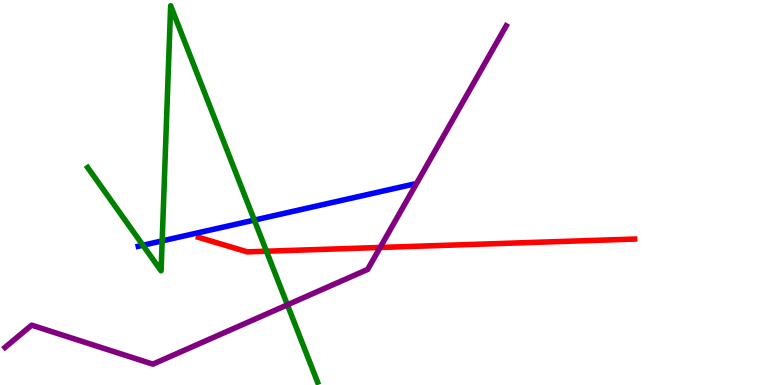[{'lines': ['blue', 'red'], 'intersections': []}, {'lines': ['green', 'red'], 'intersections': [{'x': 3.44, 'y': 3.47}]}, {'lines': ['purple', 'red'], 'intersections': [{'x': 4.91, 'y': 3.57}]}, {'lines': ['blue', 'green'], 'intersections': [{'x': 1.84, 'y': 3.63}, {'x': 2.09, 'y': 3.74}, {'x': 3.28, 'y': 4.28}]}, {'lines': ['blue', 'purple'], 'intersections': []}, {'lines': ['green', 'purple'], 'intersections': [{'x': 3.71, 'y': 2.08}]}]